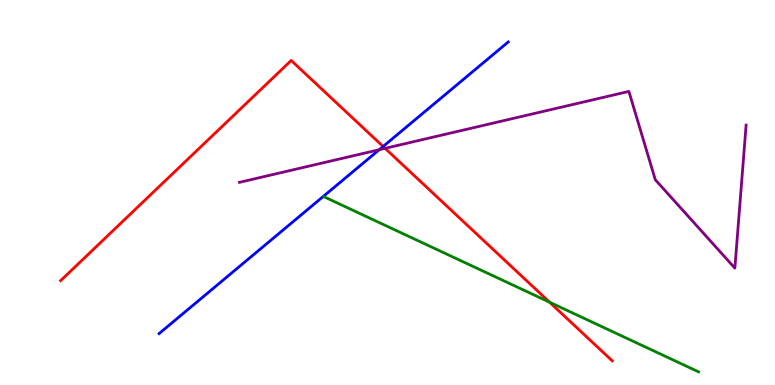[{'lines': ['blue', 'red'], 'intersections': [{'x': 4.94, 'y': 6.2}]}, {'lines': ['green', 'red'], 'intersections': [{'x': 7.09, 'y': 2.15}]}, {'lines': ['purple', 'red'], 'intersections': [{'x': 4.97, 'y': 6.15}]}, {'lines': ['blue', 'green'], 'intersections': []}, {'lines': ['blue', 'purple'], 'intersections': [{'x': 4.89, 'y': 6.11}]}, {'lines': ['green', 'purple'], 'intersections': []}]